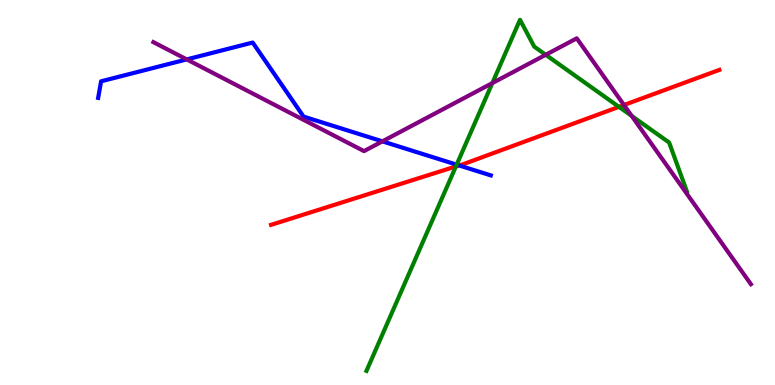[{'lines': ['blue', 'red'], 'intersections': [{'x': 5.92, 'y': 5.7}]}, {'lines': ['green', 'red'], 'intersections': [{'x': 5.88, 'y': 5.68}, {'x': 7.99, 'y': 7.22}]}, {'lines': ['purple', 'red'], 'intersections': [{'x': 8.05, 'y': 7.27}]}, {'lines': ['blue', 'green'], 'intersections': [{'x': 5.89, 'y': 5.72}]}, {'lines': ['blue', 'purple'], 'intersections': [{'x': 2.41, 'y': 8.46}, {'x': 4.93, 'y': 6.33}]}, {'lines': ['green', 'purple'], 'intersections': [{'x': 6.35, 'y': 7.84}, {'x': 7.04, 'y': 8.58}, {'x': 8.15, 'y': 6.99}]}]